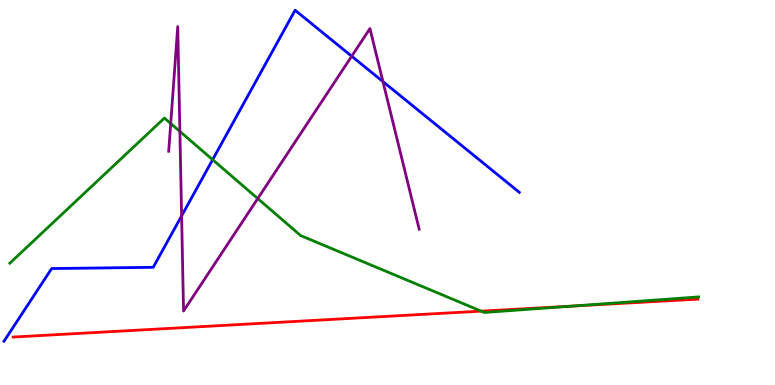[{'lines': ['blue', 'red'], 'intersections': []}, {'lines': ['green', 'red'], 'intersections': [{'x': 6.21, 'y': 1.92}, {'x': 7.38, 'y': 2.05}]}, {'lines': ['purple', 'red'], 'intersections': []}, {'lines': ['blue', 'green'], 'intersections': [{'x': 2.74, 'y': 5.85}]}, {'lines': ['blue', 'purple'], 'intersections': [{'x': 2.34, 'y': 4.39}, {'x': 4.54, 'y': 8.54}, {'x': 4.94, 'y': 7.88}]}, {'lines': ['green', 'purple'], 'intersections': [{'x': 2.2, 'y': 6.79}, {'x': 2.32, 'y': 6.59}, {'x': 3.33, 'y': 4.84}]}]